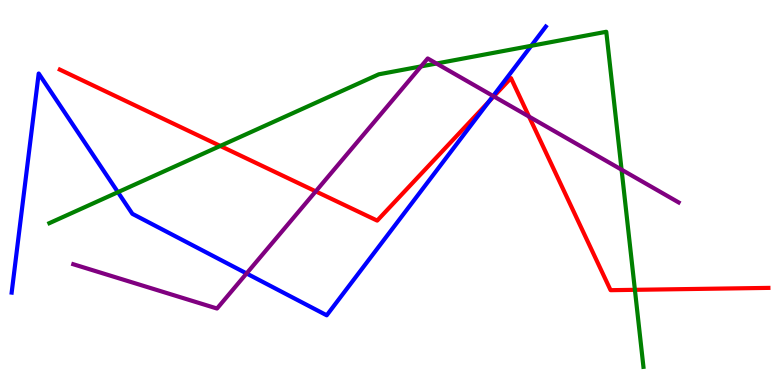[{'lines': ['blue', 'red'], 'intersections': [{'x': 6.31, 'y': 7.36}]}, {'lines': ['green', 'red'], 'intersections': [{'x': 2.84, 'y': 6.21}, {'x': 8.19, 'y': 2.47}]}, {'lines': ['purple', 'red'], 'intersections': [{'x': 4.07, 'y': 5.03}, {'x': 6.37, 'y': 7.5}, {'x': 6.83, 'y': 6.97}]}, {'lines': ['blue', 'green'], 'intersections': [{'x': 1.52, 'y': 5.01}, {'x': 6.85, 'y': 8.81}]}, {'lines': ['blue', 'purple'], 'intersections': [{'x': 3.18, 'y': 2.9}, {'x': 6.36, 'y': 7.51}]}, {'lines': ['green', 'purple'], 'intersections': [{'x': 5.43, 'y': 8.27}, {'x': 5.63, 'y': 8.35}, {'x': 8.02, 'y': 5.59}]}]